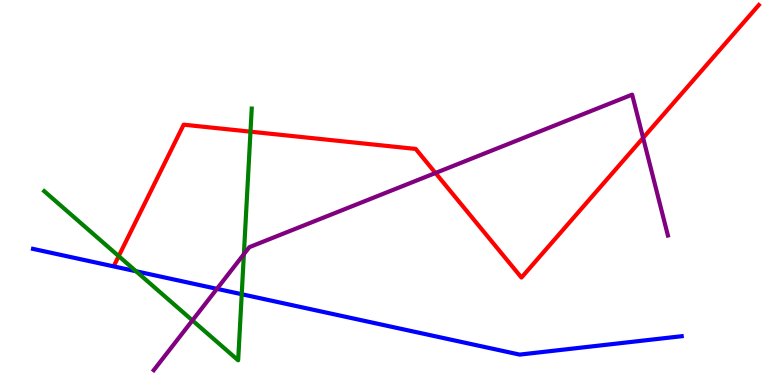[{'lines': ['blue', 'red'], 'intersections': []}, {'lines': ['green', 'red'], 'intersections': [{'x': 1.53, 'y': 3.35}, {'x': 3.23, 'y': 6.58}]}, {'lines': ['purple', 'red'], 'intersections': [{'x': 5.62, 'y': 5.51}, {'x': 8.3, 'y': 6.42}]}, {'lines': ['blue', 'green'], 'intersections': [{'x': 1.76, 'y': 2.95}, {'x': 3.12, 'y': 2.36}]}, {'lines': ['blue', 'purple'], 'intersections': [{'x': 2.8, 'y': 2.5}]}, {'lines': ['green', 'purple'], 'intersections': [{'x': 2.48, 'y': 1.68}, {'x': 3.15, 'y': 3.4}]}]